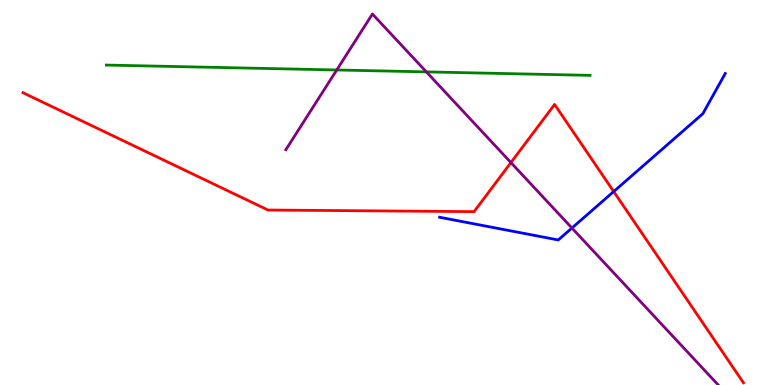[{'lines': ['blue', 'red'], 'intersections': [{'x': 7.92, 'y': 5.02}]}, {'lines': ['green', 'red'], 'intersections': []}, {'lines': ['purple', 'red'], 'intersections': [{'x': 6.59, 'y': 5.78}]}, {'lines': ['blue', 'green'], 'intersections': []}, {'lines': ['blue', 'purple'], 'intersections': [{'x': 7.38, 'y': 4.08}]}, {'lines': ['green', 'purple'], 'intersections': [{'x': 4.34, 'y': 8.18}, {'x': 5.5, 'y': 8.13}]}]